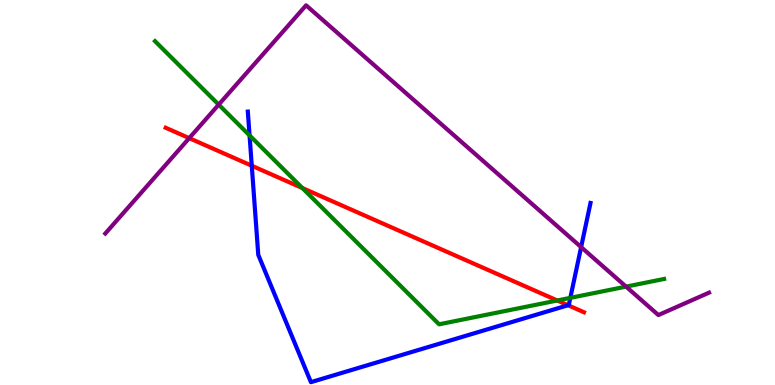[{'lines': ['blue', 'red'], 'intersections': [{'x': 3.25, 'y': 5.7}, {'x': 7.33, 'y': 2.07}]}, {'lines': ['green', 'red'], 'intersections': [{'x': 3.9, 'y': 5.12}, {'x': 7.19, 'y': 2.2}]}, {'lines': ['purple', 'red'], 'intersections': [{'x': 2.44, 'y': 6.41}]}, {'lines': ['blue', 'green'], 'intersections': [{'x': 3.22, 'y': 6.48}, {'x': 7.36, 'y': 2.26}]}, {'lines': ['blue', 'purple'], 'intersections': [{'x': 7.5, 'y': 3.58}]}, {'lines': ['green', 'purple'], 'intersections': [{'x': 2.82, 'y': 7.28}, {'x': 8.08, 'y': 2.56}]}]